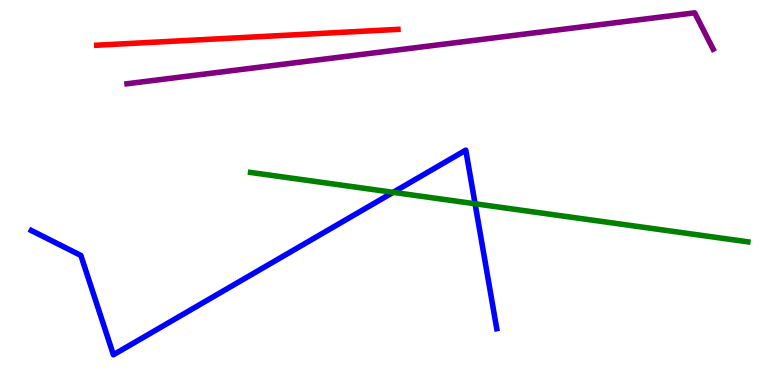[{'lines': ['blue', 'red'], 'intersections': []}, {'lines': ['green', 'red'], 'intersections': []}, {'lines': ['purple', 'red'], 'intersections': []}, {'lines': ['blue', 'green'], 'intersections': [{'x': 5.07, 'y': 5.0}, {'x': 6.13, 'y': 4.71}]}, {'lines': ['blue', 'purple'], 'intersections': []}, {'lines': ['green', 'purple'], 'intersections': []}]